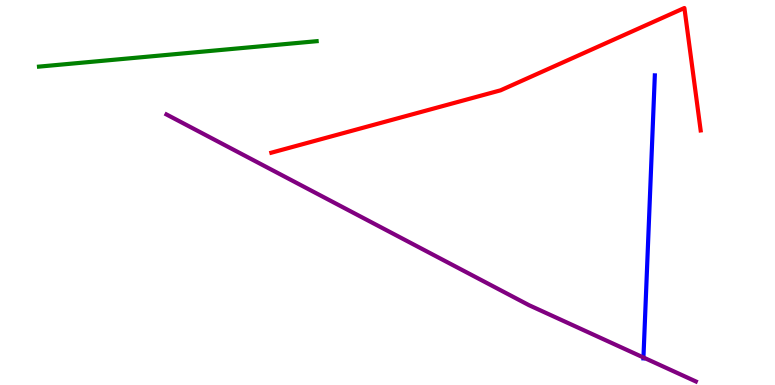[{'lines': ['blue', 'red'], 'intersections': []}, {'lines': ['green', 'red'], 'intersections': []}, {'lines': ['purple', 'red'], 'intersections': []}, {'lines': ['blue', 'green'], 'intersections': []}, {'lines': ['blue', 'purple'], 'intersections': [{'x': 8.3, 'y': 0.714}]}, {'lines': ['green', 'purple'], 'intersections': []}]